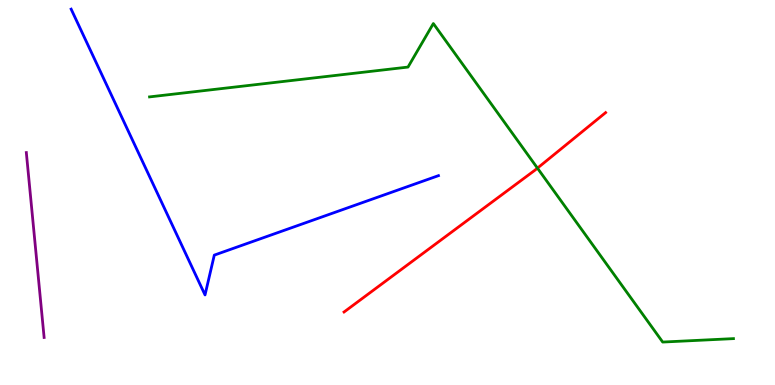[{'lines': ['blue', 'red'], 'intersections': []}, {'lines': ['green', 'red'], 'intersections': [{'x': 6.93, 'y': 5.63}]}, {'lines': ['purple', 'red'], 'intersections': []}, {'lines': ['blue', 'green'], 'intersections': []}, {'lines': ['blue', 'purple'], 'intersections': []}, {'lines': ['green', 'purple'], 'intersections': []}]